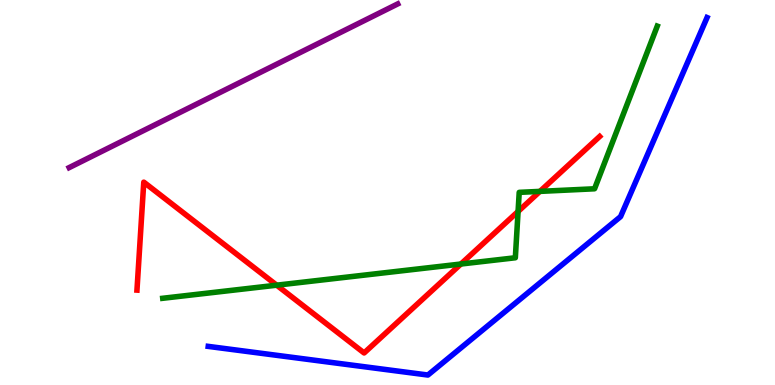[{'lines': ['blue', 'red'], 'intersections': []}, {'lines': ['green', 'red'], 'intersections': [{'x': 3.57, 'y': 2.59}, {'x': 5.95, 'y': 3.14}, {'x': 6.68, 'y': 4.51}, {'x': 6.97, 'y': 5.03}]}, {'lines': ['purple', 'red'], 'intersections': []}, {'lines': ['blue', 'green'], 'intersections': []}, {'lines': ['blue', 'purple'], 'intersections': []}, {'lines': ['green', 'purple'], 'intersections': []}]